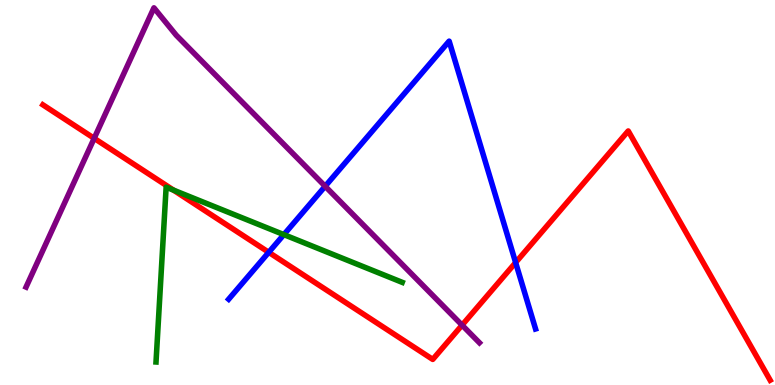[{'lines': ['blue', 'red'], 'intersections': [{'x': 3.47, 'y': 3.45}, {'x': 6.65, 'y': 3.18}]}, {'lines': ['green', 'red'], 'intersections': [{'x': 2.24, 'y': 5.06}]}, {'lines': ['purple', 'red'], 'intersections': [{'x': 1.22, 'y': 6.41}, {'x': 5.96, 'y': 1.55}]}, {'lines': ['blue', 'green'], 'intersections': [{'x': 3.66, 'y': 3.91}]}, {'lines': ['blue', 'purple'], 'intersections': [{'x': 4.2, 'y': 5.16}]}, {'lines': ['green', 'purple'], 'intersections': []}]